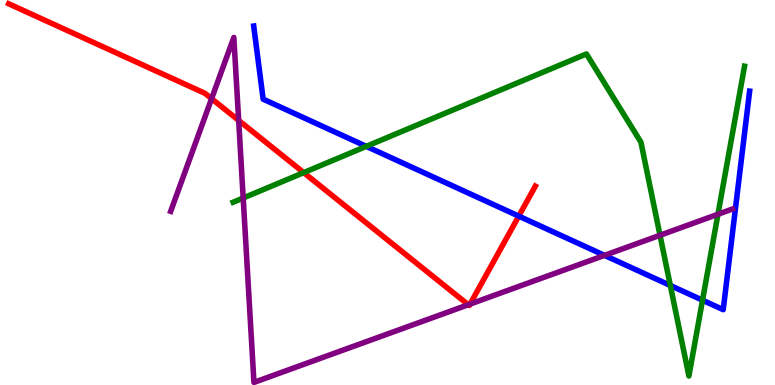[{'lines': ['blue', 'red'], 'intersections': [{'x': 6.69, 'y': 4.39}]}, {'lines': ['green', 'red'], 'intersections': [{'x': 3.92, 'y': 5.52}]}, {'lines': ['purple', 'red'], 'intersections': [{'x': 2.73, 'y': 7.44}, {'x': 3.08, 'y': 6.87}, {'x': 6.04, 'y': 2.08}, {'x': 6.07, 'y': 2.1}]}, {'lines': ['blue', 'green'], 'intersections': [{'x': 4.73, 'y': 6.2}, {'x': 8.65, 'y': 2.59}, {'x': 9.06, 'y': 2.2}]}, {'lines': ['blue', 'purple'], 'intersections': [{'x': 7.8, 'y': 3.37}]}, {'lines': ['green', 'purple'], 'intersections': [{'x': 3.14, 'y': 4.86}, {'x': 8.52, 'y': 3.89}, {'x': 9.26, 'y': 4.43}]}]